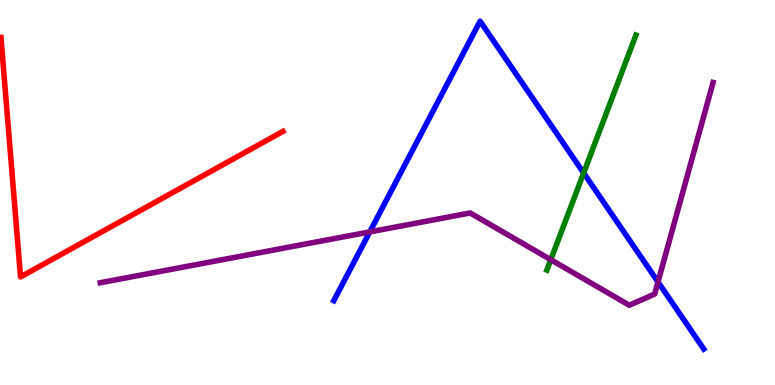[{'lines': ['blue', 'red'], 'intersections': []}, {'lines': ['green', 'red'], 'intersections': []}, {'lines': ['purple', 'red'], 'intersections': []}, {'lines': ['blue', 'green'], 'intersections': [{'x': 7.53, 'y': 5.51}]}, {'lines': ['blue', 'purple'], 'intersections': [{'x': 4.77, 'y': 3.98}, {'x': 8.49, 'y': 2.68}]}, {'lines': ['green', 'purple'], 'intersections': [{'x': 7.11, 'y': 3.25}]}]